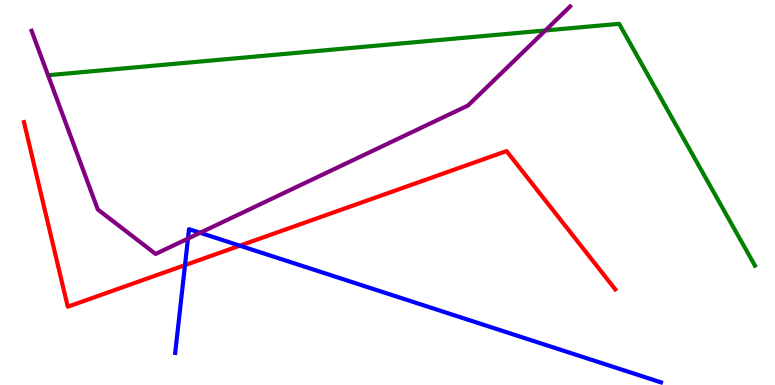[{'lines': ['blue', 'red'], 'intersections': [{'x': 2.39, 'y': 3.11}, {'x': 3.09, 'y': 3.62}]}, {'lines': ['green', 'red'], 'intersections': []}, {'lines': ['purple', 'red'], 'intersections': []}, {'lines': ['blue', 'green'], 'intersections': []}, {'lines': ['blue', 'purple'], 'intersections': [{'x': 2.43, 'y': 3.8}, {'x': 2.58, 'y': 3.95}]}, {'lines': ['green', 'purple'], 'intersections': [{'x': 7.04, 'y': 9.21}]}]